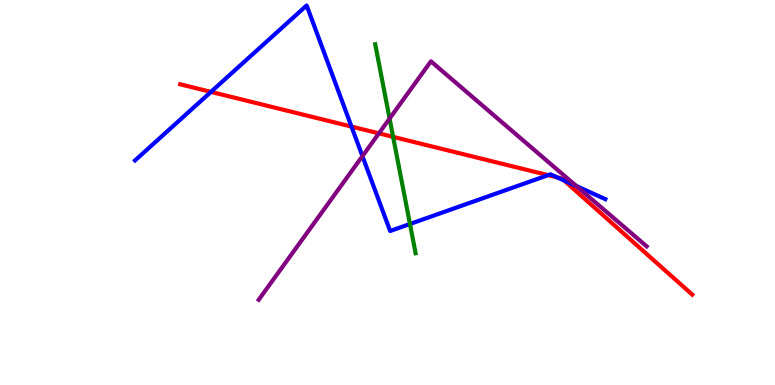[{'lines': ['blue', 'red'], 'intersections': [{'x': 2.72, 'y': 7.61}, {'x': 4.54, 'y': 6.71}, {'x': 7.07, 'y': 5.45}, {'x': 7.19, 'y': 5.39}, {'x': 7.28, 'y': 5.31}]}, {'lines': ['green', 'red'], 'intersections': [{'x': 5.07, 'y': 6.45}]}, {'lines': ['purple', 'red'], 'intersections': [{'x': 4.89, 'y': 6.54}]}, {'lines': ['blue', 'green'], 'intersections': [{'x': 5.29, 'y': 4.18}]}, {'lines': ['blue', 'purple'], 'intersections': [{'x': 4.68, 'y': 5.94}, {'x': 7.44, 'y': 5.17}]}, {'lines': ['green', 'purple'], 'intersections': [{'x': 5.03, 'y': 6.92}]}]